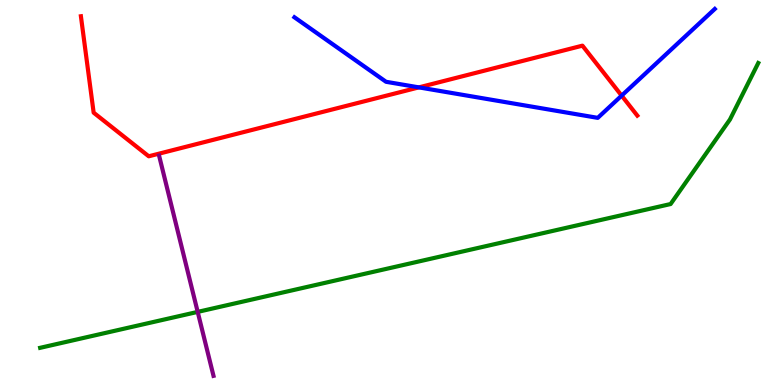[{'lines': ['blue', 'red'], 'intersections': [{'x': 5.4, 'y': 7.73}, {'x': 8.02, 'y': 7.52}]}, {'lines': ['green', 'red'], 'intersections': []}, {'lines': ['purple', 'red'], 'intersections': []}, {'lines': ['blue', 'green'], 'intersections': []}, {'lines': ['blue', 'purple'], 'intersections': []}, {'lines': ['green', 'purple'], 'intersections': [{'x': 2.55, 'y': 1.9}]}]